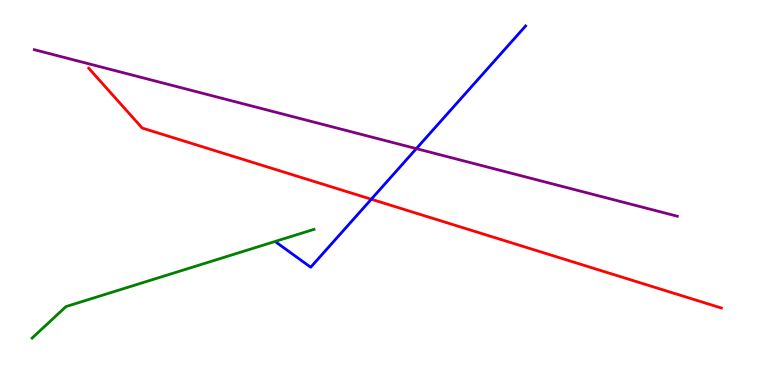[{'lines': ['blue', 'red'], 'intersections': [{'x': 4.79, 'y': 4.83}]}, {'lines': ['green', 'red'], 'intersections': []}, {'lines': ['purple', 'red'], 'intersections': []}, {'lines': ['blue', 'green'], 'intersections': []}, {'lines': ['blue', 'purple'], 'intersections': [{'x': 5.37, 'y': 6.14}]}, {'lines': ['green', 'purple'], 'intersections': []}]